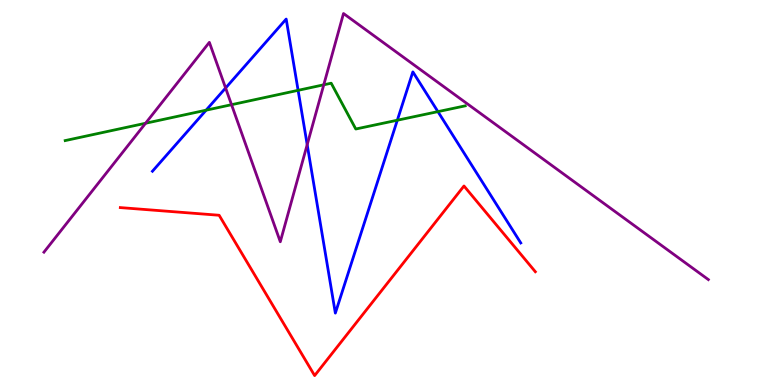[{'lines': ['blue', 'red'], 'intersections': []}, {'lines': ['green', 'red'], 'intersections': []}, {'lines': ['purple', 'red'], 'intersections': []}, {'lines': ['blue', 'green'], 'intersections': [{'x': 2.66, 'y': 7.14}, {'x': 3.85, 'y': 7.65}, {'x': 5.13, 'y': 6.88}, {'x': 5.65, 'y': 7.1}]}, {'lines': ['blue', 'purple'], 'intersections': [{'x': 2.91, 'y': 7.71}, {'x': 3.96, 'y': 6.24}]}, {'lines': ['green', 'purple'], 'intersections': [{'x': 1.88, 'y': 6.8}, {'x': 2.99, 'y': 7.28}, {'x': 4.18, 'y': 7.8}]}]